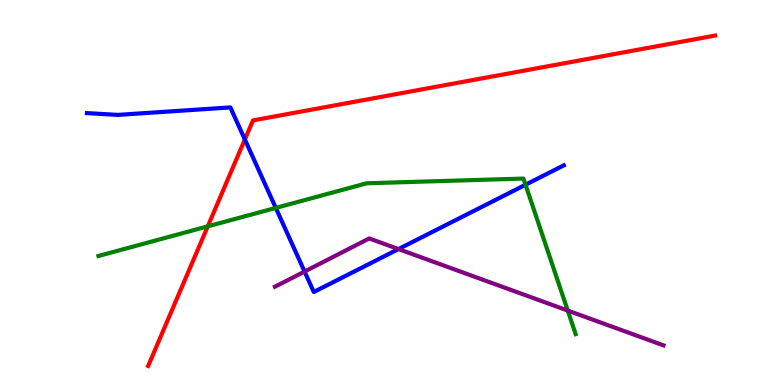[{'lines': ['blue', 'red'], 'intersections': [{'x': 3.16, 'y': 6.38}]}, {'lines': ['green', 'red'], 'intersections': [{'x': 2.68, 'y': 4.12}]}, {'lines': ['purple', 'red'], 'intersections': []}, {'lines': ['blue', 'green'], 'intersections': [{'x': 3.56, 'y': 4.6}, {'x': 6.78, 'y': 5.2}]}, {'lines': ['blue', 'purple'], 'intersections': [{'x': 3.93, 'y': 2.95}, {'x': 5.14, 'y': 3.53}]}, {'lines': ['green', 'purple'], 'intersections': [{'x': 7.33, 'y': 1.93}]}]